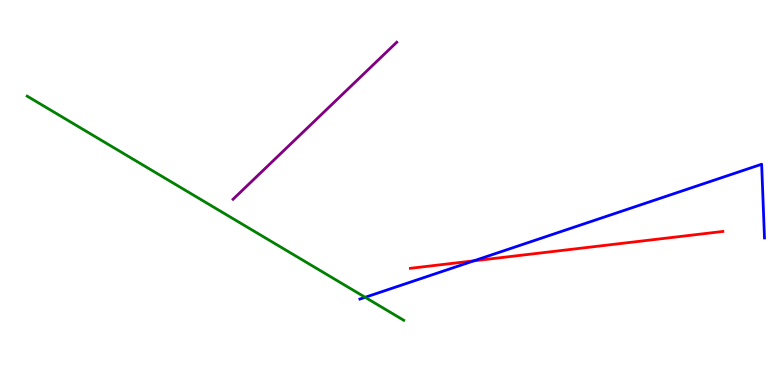[{'lines': ['blue', 'red'], 'intersections': [{'x': 6.11, 'y': 3.23}]}, {'lines': ['green', 'red'], 'intersections': []}, {'lines': ['purple', 'red'], 'intersections': []}, {'lines': ['blue', 'green'], 'intersections': [{'x': 4.71, 'y': 2.28}]}, {'lines': ['blue', 'purple'], 'intersections': []}, {'lines': ['green', 'purple'], 'intersections': []}]